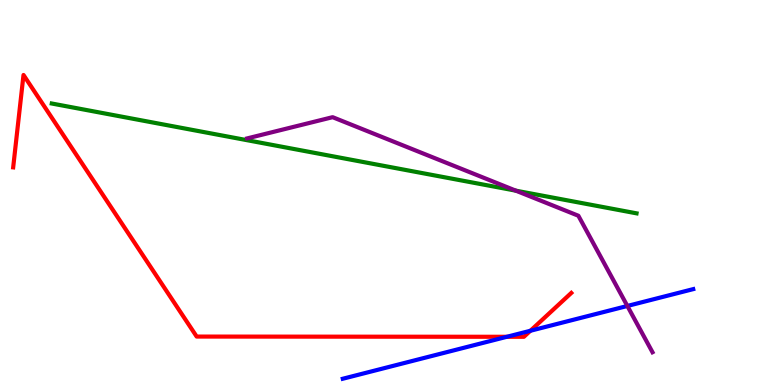[{'lines': ['blue', 'red'], 'intersections': [{'x': 6.54, 'y': 1.25}, {'x': 6.84, 'y': 1.41}]}, {'lines': ['green', 'red'], 'intersections': []}, {'lines': ['purple', 'red'], 'intersections': []}, {'lines': ['blue', 'green'], 'intersections': []}, {'lines': ['blue', 'purple'], 'intersections': [{'x': 8.1, 'y': 2.05}]}, {'lines': ['green', 'purple'], 'intersections': [{'x': 6.66, 'y': 5.05}]}]